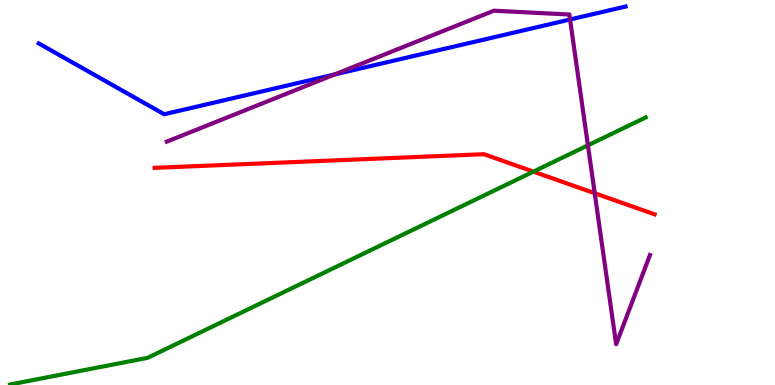[{'lines': ['blue', 'red'], 'intersections': []}, {'lines': ['green', 'red'], 'intersections': [{'x': 6.88, 'y': 5.54}]}, {'lines': ['purple', 'red'], 'intersections': [{'x': 7.67, 'y': 4.98}]}, {'lines': ['blue', 'green'], 'intersections': []}, {'lines': ['blue', 'purple'], 'intersections': [{'x': 4.32, 'y': 8.07}, {'x': 7.36, 'y': 9.49}]}, {'lines': ['green', 'purple'], 'intersections': [{'x': 7.59, 'y': 6.23}]}]